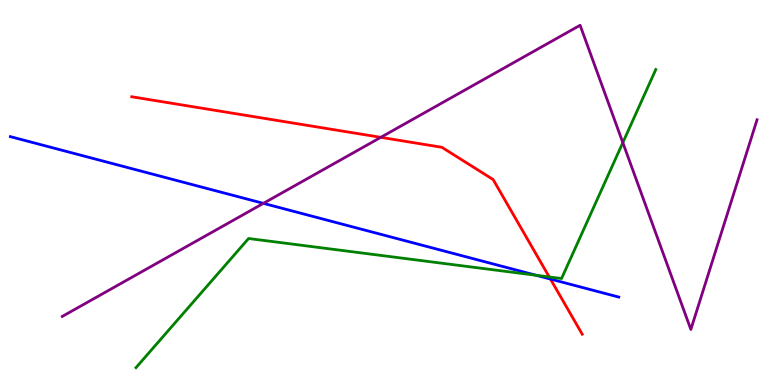[{'lines': ['blue', 'red'], 'intersections': [{'x': 7.1, 'y': 2.75}]}, {'lines': ['green', 'red'], 'intersections': [{'x': 7.09, 'y': 2.81}]}, {'lines': ['purple', 'red'], 'intersections': [{'x': 4.91, 'y': 6.43}]}, {'lines': ['blue', 'green'], 'intersections': [{'x': 6.92, 'y': 2.85}]}, {'lines': ['blue', 'purple'], 'intersections': [{'x': 3.4, 'y': 4.72}]}, {'lines': ['green', 'purple'], 'intersections': [{'x': 8.04, 'y': 6.3}]}]